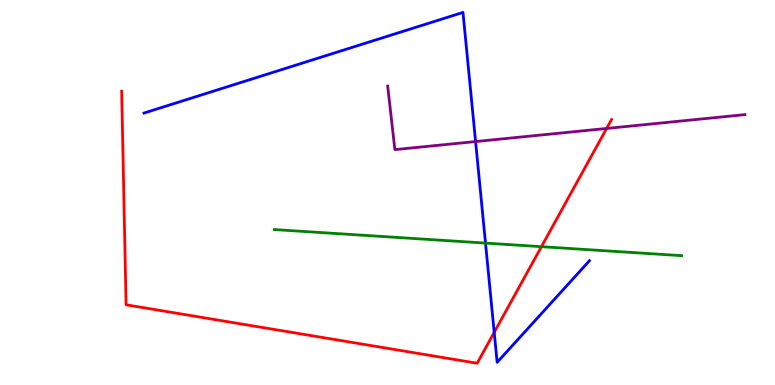[{'lines': ['blue', 'red'], 'intersections': [{'x': 6.38, 'y': 1.37}]}, {'lines': ['green', 'red'], 'intersections': [{'x': 6.99, 'y': 3.59}]}, {'lines': ['purple', 'red'], 'intersections': [{'x': 7.83, 'y': 6.66}]}, {'lines': ['blue', 'green'], 'intersections': [{'x': 6.26, 'y': 3.69}]}, {'lines': ['blue', 'purple'], 'intersections': [{'x': 6.14, 'y': 6.32}]}, {'lines': ['green', 'purple'], 'intersections': []}]